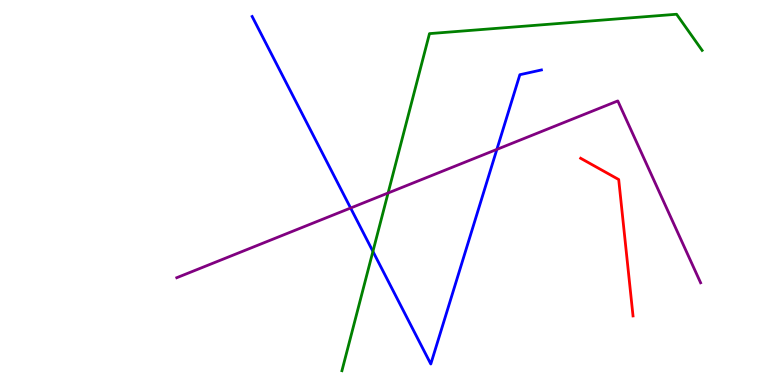[{'lines': ['blue', 'red'], 'intersections': []}, {'lines': ['green', 'red'], 'intersections': []}, {'lines': ['purple', 'red'], 'intersections': []}, {'lines': ['blue', 'green'], 'intersections': [{'x': 4.81, 'y': 3.47}]}, {'lines': ['blue', 'purple'], 'intersections': [{'x': 4.52, 'y': 4.6}, {'x': 6.41, 'y': 6.12}]}, {'lines': ['green', 'purple'], 'intersections': [{'x': 5.01, 'y': 4.99}]}]